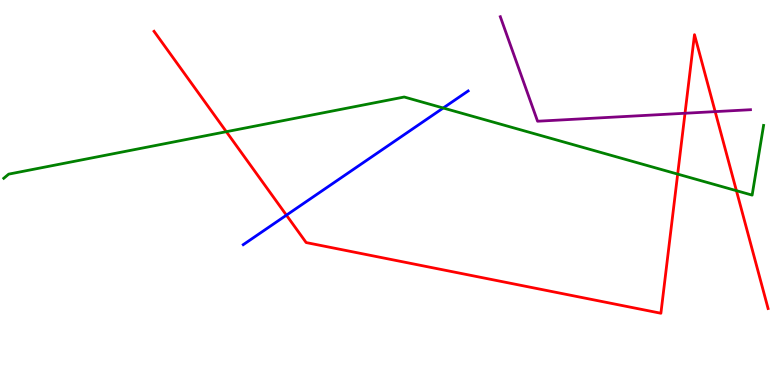[{'lines': ['blue', 'red'], 'intersections': [{'x': 3.7, 'y': 4.41}]}, {'lines': ['green', 'red'], 'intersections': [{'x': 2.92, 'y': 6.58}, {'x': 8.74, 'y': 5.48}, {'x': 9.5, 'y': 5.05}]}, {'lines': ['purple', 'red'], 'intersections': [{'x': 8.84, 'y': 7.06}, {'x': 9.23, 'y': 7.1}]}, {'lines': ['blue', 'green'], 'intersections': [{'x': 5.72, 'y': 7.19}]}, {'lines': ['blue', 'purple'], 'intersections': []}, {'lines': ['green', 'purple'], 'intersections': []}]